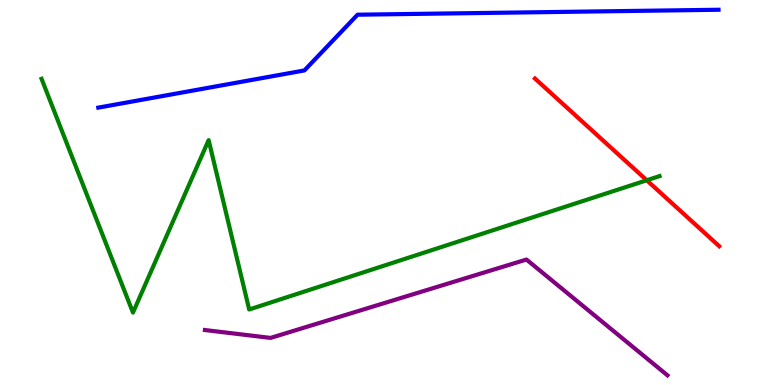[{'lines': ['blue', 'red'], 'intersections': []}, {'lines': ['green', 'red'], 'intersections': [{'x': 8.35, 'y': 5.32}]}, {'lines': ['purple', 'red'], 'intersections': []}, {'lines': ['blue', 'green'], 'intersections': []}, {'lines': ['blue', 'purple'], 'intersections': []}, {'lines': ['green', 'purple'], 'intersections': []}]